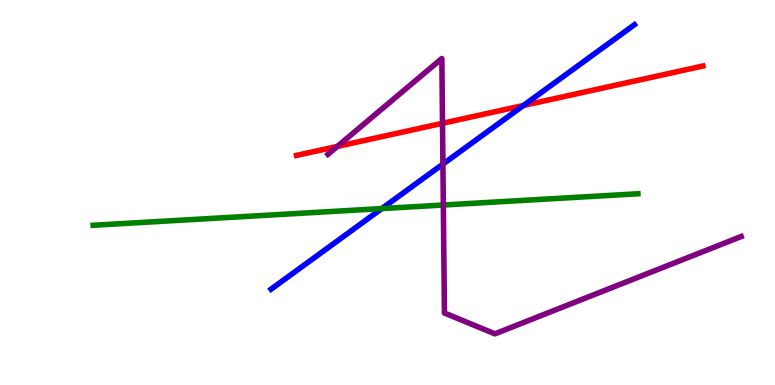[{'lines': ['blue', 'red'], 'intersections': [{'x': 6.75, 'y': 7.26}]}, {'lines': ['green', 'red'], 'intersections': []}, {'lines': ['purple', 'red'], 'intersections': [{'x': 4.35, 'y': 6.2}, {'x': 5.71, 'y': 6.8}]}, {'lines': ['blue', 'green'], 'intersections': [{'x': 4.93, 'y': 4.58}]}, {'lines': ['blue', 'purple'], 'intersections': [{'x': 5.72, 'y': 5.74}]}, {'lines': ['green', 'purple'], 'intersections': [{'x': 5.72, 'y': 4.67}]}]